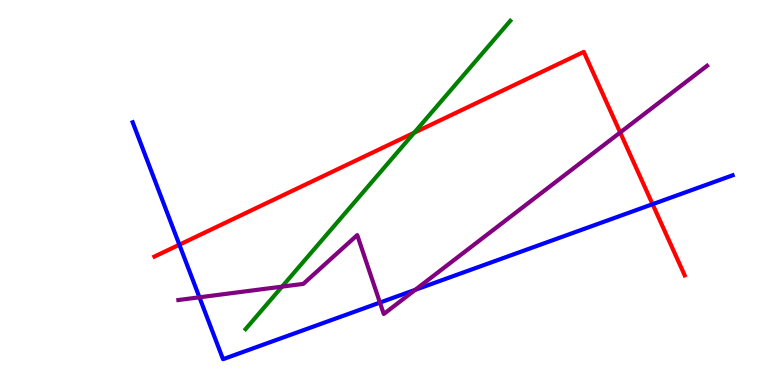[{'lines': ['blue', 'red'], 'intersections': [{'x': 2.31, 'y': 3.64}, {'x': 8.42, 'y': 4.7}]}, {'lines': ['green', 'red'], 'intersections': [{'x': 5.34, 'y': 6.55}]}, {'lines': ['purple', 'red'], 'intersections': [{'x': 8.0, 'y': 6.56}]}, {'lines': ['blue', 'green'], 'intersections': []}, {'lines': ['blue', 'purple'], 'intersections': [{'x': 2.57, 'y': 2.28}, {'x': 4.9, 'y': 2.14}, {'x': 5.36, 'y': 2.47}]}, {'lines': ['green', 'purple'], 'intersections': [{'x': 3.64, 'y': 2.56}]}]